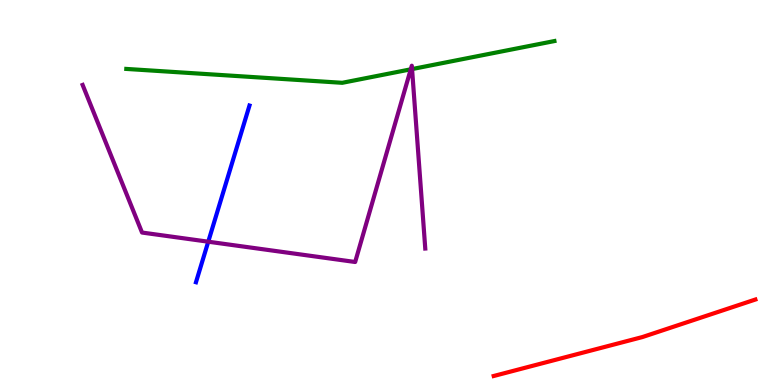[{'lines': ['blue', 'red'], 'intersections': []}, {'lines': ['green', 'red'], 'intersections': []}, {'lines': ['purple', 'red'], 'intersections': []}, {'lines': ['blue', 'green'], 'intersections': []}, {'lines': ['blue', 'purple'], 'intersections': [{'x': 2.69, 'y': 3.72}]}, {'lines': ['green', 'purple'], 'intersections': [{'x': 5.3, 'y': 8.2}, {'x': 5.32, 'y': 8.21}]}]